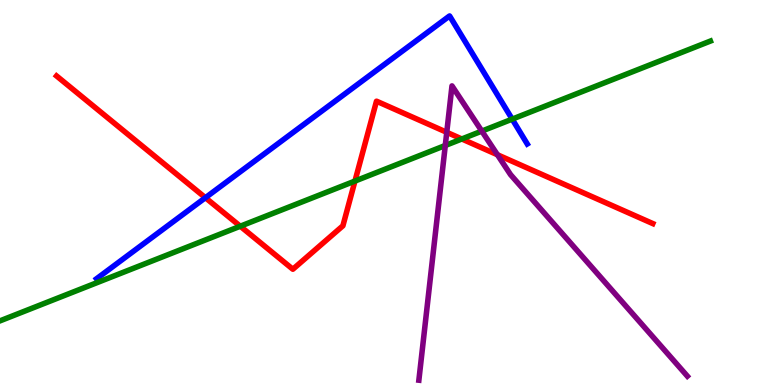[{'lines': ['blue', 'red'], 'intersections': [{'x': 2.65, 'y': 4.86}]}, {'lines': ['green', 'red'], 'intersections': [{'x': 3.1, 'y': 4.12}, {'x': 4.58, 'y': 5.3}, {'x': 5.96, 'y': 6.39}]}, {'lines': ['purple', 'red'], 'intersections': [{'x': 5.76, 'y': 6.56}, {'x': 6.42, 'y': 5.98}]}, {'lines': ['blue', 'green'], 'intersections': [{'x': 6.61, 'y': 6.91}]}, {'lines': ['blue', 'purple'], 'intersections': []}, {'lines': ['green', 'purple'], 'intersections': [{'x': 5.75, 'y': 6.22}, {'x': 6.22, 'y': 6.59}]}]